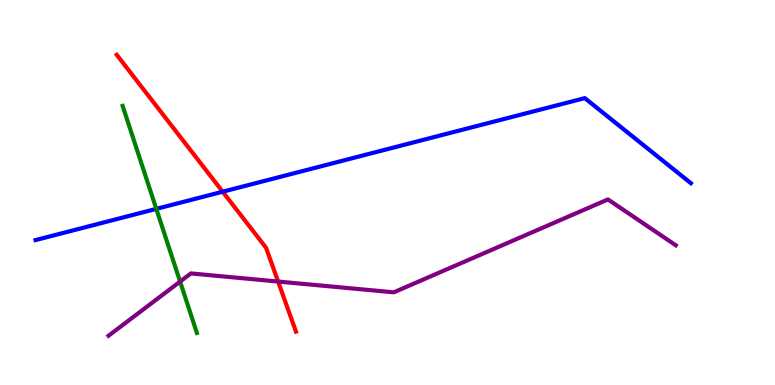[{'lines': ['blue', 'red'], 'intersections': [{'x': 2.87, 'y': 5.02}]}, {'lines': ['green', 'red'], 'intersections': []}, {'lines': ['purple', 'red'], 'intersections': [{'x': 3.59, 'y': 2.69}]}, {'lines': ['blue', 'green'], 'intersections': [{'x': 2.02, 'y': 4.57}]}, {'lines': ['blue', 'purple'], 'intersections': []}, {'lines': ['green', 'purple'], 'intersections': [{'x': 2.32, 'y': 2.69}]}]